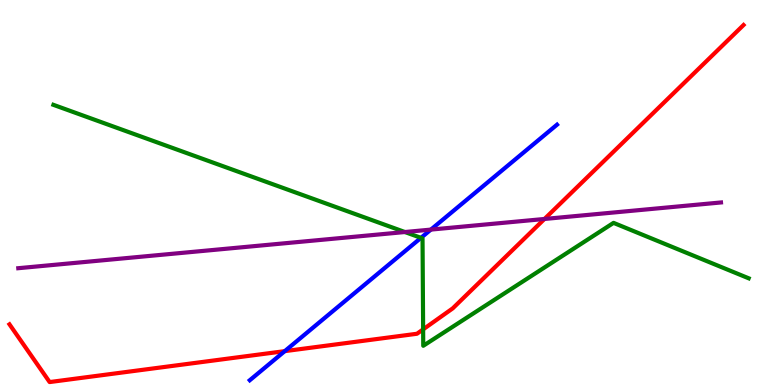[{'lines': ['blue', 'red'], 'intersections': [{'x': 3.67, 'y': 0.879}]}, {'lines': ['green', 'red'], 'intersections': [{'x': 5.46, 'y': 1.44}]}, {'lines': ['purple', 'red'], 'intersections': [{'x': 7.03, 'y': 4.31}]}, {'lines': ['blue', 'green'], 'intersections': [{'x': 5.43, 'y': 3.82}]}, {'lines': ['blue', 'purple'], 'intersections': [{'x': 5.56, 'y': 4.04}]}, {'lines': ['green', 'purple'], 'intersections': [{'x': 5.22, 'y': 3.97}]}]